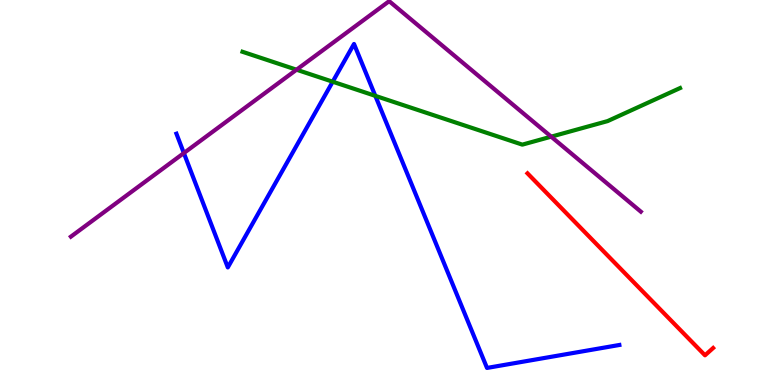[{'lines': ['blue', 'red'], 'intersections': []}, {'lines': ['green', 'red'], 'intersections': []}, {'lines': ['purple', 'red'], 'intersections': []}, {'lines': ['blue', 'green'], 'intersections': [{'x': 4.29, 'y': 7.88}, {'x': 4.84, 'y': 7.51}]}, {'lines': ['blue', 'purple'], 'intersections': [{'x': 2.37, 'y': 6.02}]}, {'lines': ['green', 'purple'], 'intersections': [{'x': 3.83, 'y': 8.19}, {'x': 7.11, 'y': 6.45}]}]